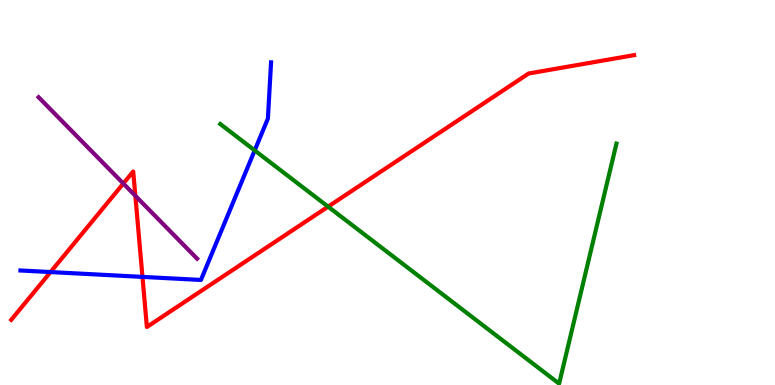[{'lines': ['blue', 'red'], 'intersections': [{'x': 0.652, 'y': 2.93}, {'x': 1.84, 'y': 2.81}]}, {'lines': ['green', 'red'], 'intersections': [{'x': 4.23, 'y': 4.63}]}, {'lines': ['purple', 'red'], 'intersections': [{'x': 1.59, 'y': 5.23}, {'x': 1.75, 'y': 4.92}]}, {'lines': ['blue', 'green'], 'intersections': [{'x': 3.29, 'y': 6.09}]}, {'lines': ['blue', 'purple'], 'intersections': []}, {'lines': ['green', 'purple'], 'intersections': []}]